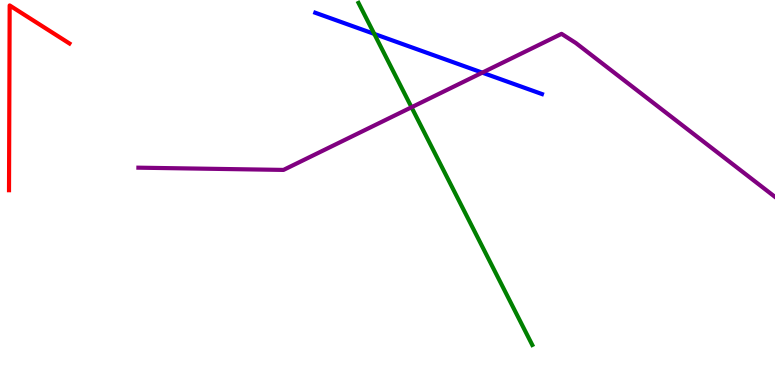[{'lines': ['blue', 'red'], 'intersections': []}, {'lines': ['green', 'red'], 'intersections': []}, {'lines': ['purple', 'red'], 'intersections': []}, {'lines': ['blue', 'green'], 'intersections': [{'x': 4.83, 'y': 9.12}]}, {'lines': ['blue', 'purple'], 'intersections': [{'x': 6.22, 'y': 8.11}]}, {'lines': ['green', 'purple'], 'intersections': [{'x': 5.31, 'y': 7.21}]}]